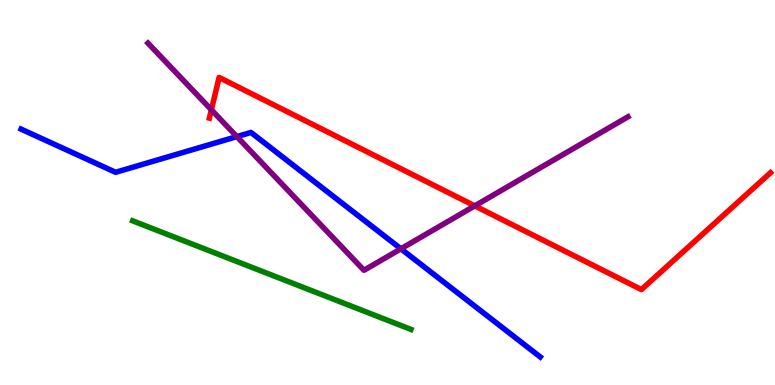[{'lines': ['blue', 'red'], 'intersections': []}, {'lines': ['green', 'red'], 'intersections': []}, {'lines': ['purple', 'red'], 'intersections': [{'x': 2.73, 'y': 7.15}, {'x': 6.13, 'y': 4.65}]}, {'lines': ['blue', 'green'], 'intersections': []}, {'lines': ['blue', 'purple'], 'intersections': [{'x': 3.06, 'y': 6.45}, {'x': 5.17, 'y': 3.54}]}, {'lines': ['green', 'purple'], 'intersections': []}]